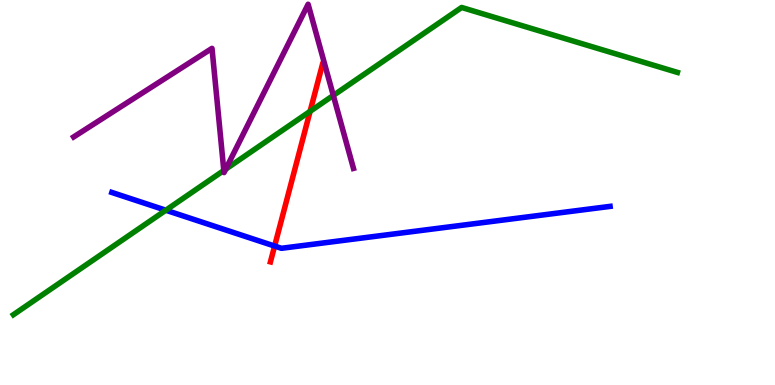[{'lines': ['blue', 'red'], 'intersections': [{'x': 3.54, 'y': 3.61}]}, {'lines': ['green', 'red'], 'intersections': [{'x': 4.0, 'y': 7.11}]}, {'lines': ['purple', 'red'], 'intersections': []}, {'lines': ['blue', 'green'], 'intersections': [{'x': 2.14, 'y': 4.54}]}, {'lines': ['blue', 'purple'], 'intersections': []}, {'lines': ['green', 'purple'], 'intersections': [{'x': 2.89, 'y': 5.57}, {'x': 2.91, 'y': 5.61}, {'x': 4.3, 'y': 7.52}]}]